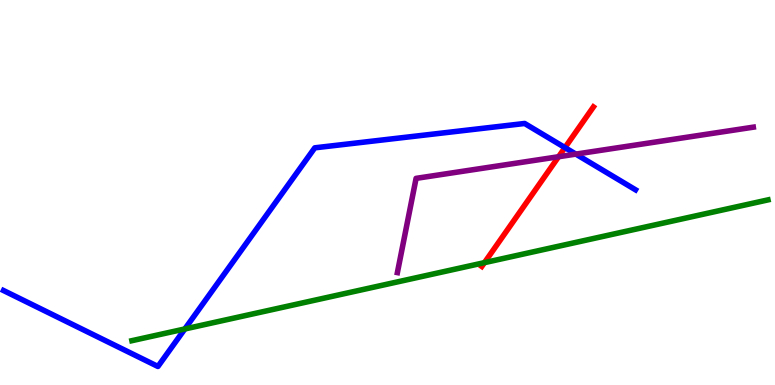[{'lines': ['blue', 'red'], 'intersections': [{'x': 7.29, 'y': 6.17}]}, {'lines': ['green', 'red'], 'intersections': [{'x': 6.25, 'y': 3.18}]}, {'lines': ['purple', 'red'], 'intersections': [{'x': 7.21, 'y': 5.93}]}, {'lines': ['blue', 'green'], 'intersections': [{'x': 2.38, 'y': 1.46}]}, {'lines': ['blue', 'purple'], 'intersections': [{'x': 7.43, 'y': 6.0}]}, {'lines': ['green', 'purple'], 'intersections': []}]